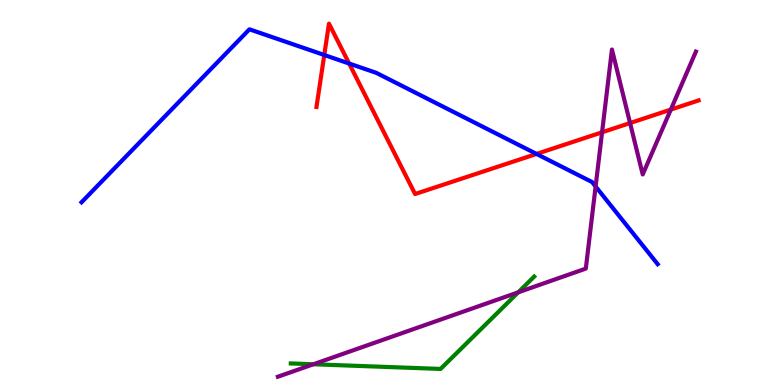[{'lines': ['blue', 'red'], 'intersections': [{'x': 4.18, 'y': 8.57}, {'x': 4.5, 'y': 8.35}, {'x': 6.92, 'y': 6.0}]}, {'lines': ['green', 'red'], 'intersections': []}, {'lines': ['purple', 'red'], 'intersections': [{'x': 7.77, 'y': 6.56}, {'x': 8.13, 'y': 6.8}, {'x': 8.66, 'y': 7.15}]}, {'lines': ['blue', 'green'], 'intersections': []}, {'lines': ['blue', 'purple'], 'intersections': [{'x': 7.69, 'y': 5.16}]}, {'lines': ['green', 'purple'], 'intersections': [{'x': 4.04, 'y': 0.539}, {'x': 6.69, 'y': 2.41}]}]